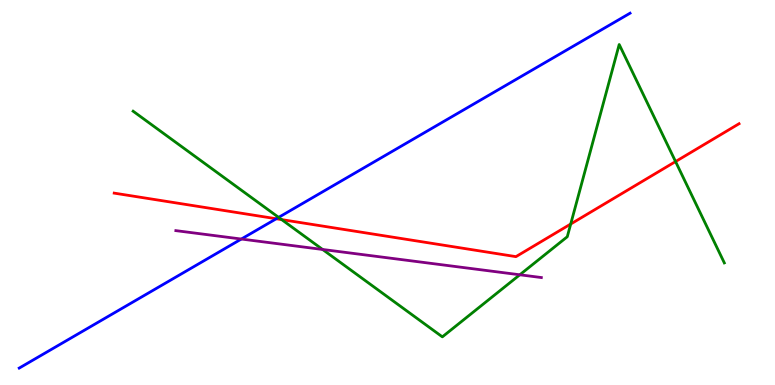[{'lines': ['blue', 'red'], 'intersections': [{'x': 3.56, 'y': 4.32}]}, {'lines': ['green', 'red'], 'intersections': [{'x': 3.63, 'y': 4.3}, {'x': 7.36, 'y': 4.18}, {'x': 8.72, 'y': 5.8}]}, {'lines': ['purple', 'red'], 'intersections': []}, {'lines': ['blue', 'green'], 'intersections': [{'x': 3.6, 'y': 4.35}]}, {'lines': ['blue', 'purple'], 'intersections': [{'x': 3.11, 'y': 3.79}]}, {'lines': ['green', 'purple'], 'intersections': [{'x': 4.16, 'y': 3.52}, {'x': 6.71, 'y': 2.86}]}]